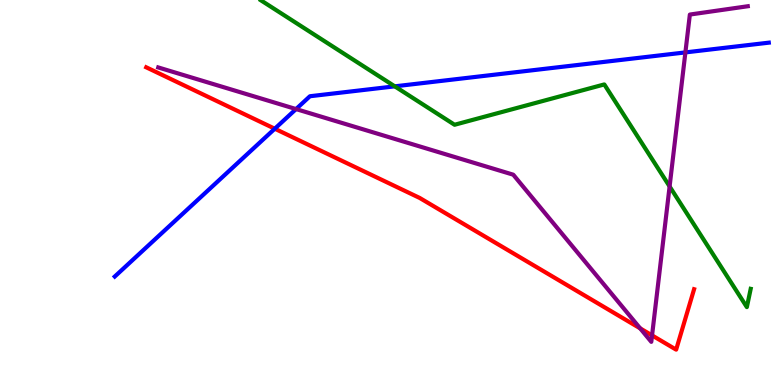[{'lines': ['blue', 'red'], 'intersections': [{'x': 3.55, 'y': 6.66}]}, {'lines': ['green', 'red'], 'intersections': []}, {'lines': ['purple', 'red'], 'intersections': [{'x': 8.26, 'y': 1.47}, {'x': 8.41, 'y': 1.29}]}, {'lines': ['blue', 'green'], 'intersections': [{'x': 5.09, 'y': 7.76}]}, {'lines': ['blue', 'purple'], 'intersections': [{'x': 3.82, 'y': 7.17}, {'x': 8.84, 'y': 8.64}]}, {'lines': ['green', 'purple'], 'intersections': [{'x': 8.64, 'y': 5.16}]}]